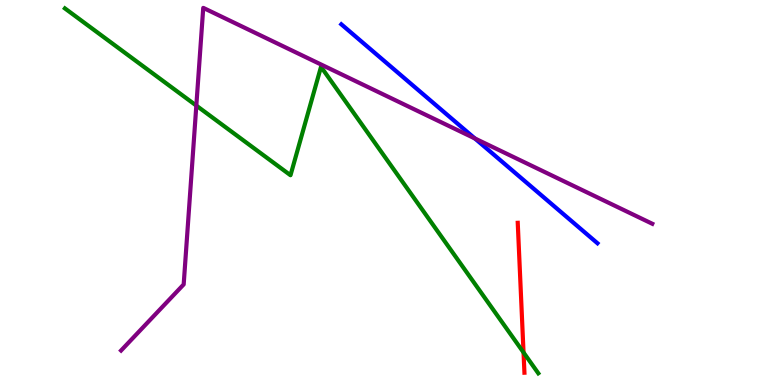[{'lines': ['blue', 'red'], 'intersections': []}, {'lines': ['green', 'red'], 'intersections': [{'x': 6.76, 'y': 0.845}]}, {'lines': ['purple', 'red'], 'intersections': []}, {'lines': ['blue', 'green'], 'intersections': []}, {'lines': ['blue', 'purple'], 'intersections': [{'x': 6.13, 'y': 6.4}]}, {'lines': ['green', 'purple'], 'intersections': [{'x': 2.53, 'y': 7.26}]}]